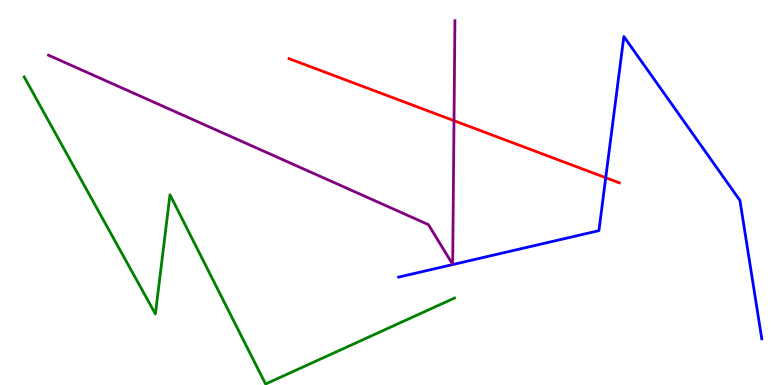[{'lines': ['blue', 'red'], 'intersections': [{'x': 7.82, 'y': 5.38}]}, {'lines': ['green', 'red'], 'intersections': []}, {'lines': ['purple', 'red'], 'intersections': [{'x': 5.86, 'y': 6.87}]}, {'lines': ['blue', 'green'], 'intersections': []}, {'lines': ['blue', 'purple'], 'intersections': []}, {'lines': ['green', 'purple'], 'intersections': []}]